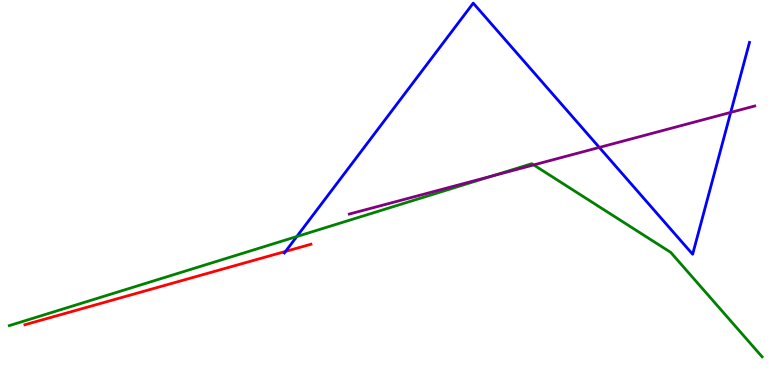[{'lines': ['blue', 'red'], 'intersections': [{'x': 3.68, 'y': 3.47}]}, {'lines': ['green', 'red'], 'intersections': []}, {'lines': ['purple', 'red'], 'intersections': []}, {'lines': ['blue', 'green'], 'intersections': [{'x': 3.83, 'y': 3.86}]}, {'lines': ['blue', 'purple'], 'intersections': [{'x': 7.73, 'y': 6.17}, {'x': 9.43, 'y': 7.08}]}, {'lines': ['green', 'purple'], 'intersections': [{'x': 6.35, 'y': 5.43}, {'x': 6.89, 'y': 5.72}]}]